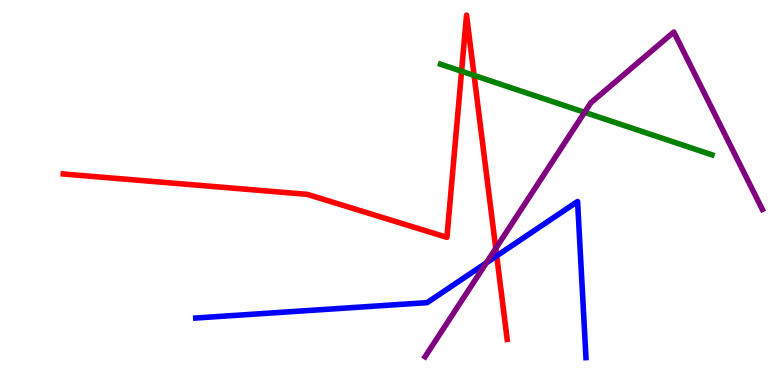[{'lines': ['blue', 'red'], 'intersections': [{'x': 6.41, 'y': 3.35}]}, {'lines': ['green', 'red'], 'intersections': [{'x': 5.96, 'y': 8.15}, {'x': 6.12, 'y': 8.04}]}, {'lines': ['purple', 'red'], 'intersections': [{'x': 6.4, 'y': 3.55}]}, {'lines': ['blue', 'green'], 'intersections': []}, {'lines': ['blue', 'purple'], 'intersections': [{'x': 6.28, 'y': 3.17}]}, {'lines': ['green', 'purple'], 'intersections': [{'x': 7.54, 'y': 7.08}]}]